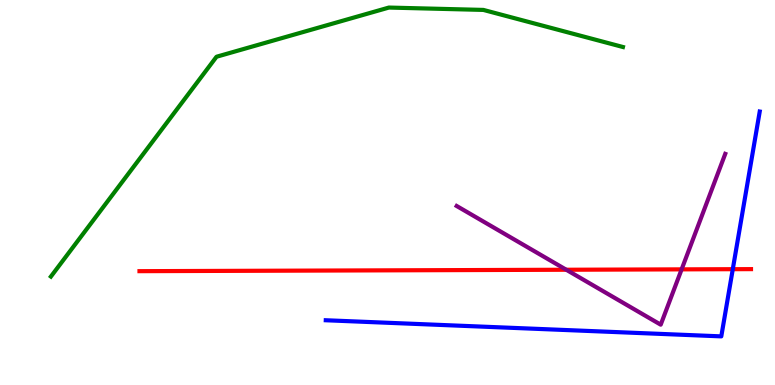[{'lines': ['blue', 'red'], 'intersections': [{'x': 9.46, 'y': 3.01}]}, {'lines': ['green', 'red'], 'intersections': []}, {'lines': ['purple', 'red'], 'intersections': [{'x': 7.31, 'y': 2.99}, {'x': 8.8, 'y': 3.0}]}, {'lines': ['blue', 'green'], 'intersections': []}, {'lines': ['blue', 'purple'], 'intersections': []}, {'lines': ['green', 'purple'], 'intersections': []}]